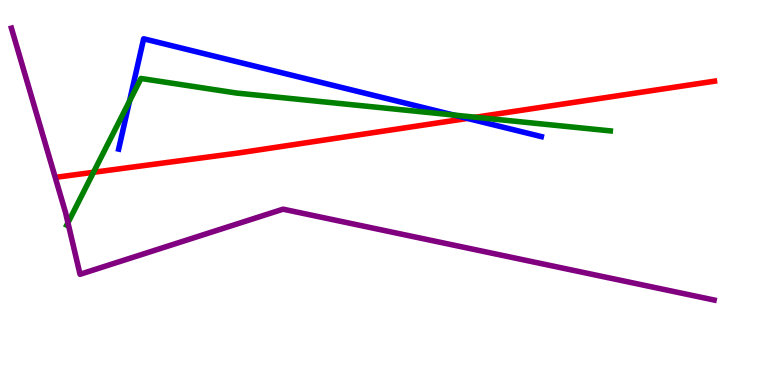[{'lines': ['blue', 'red'], 'intersections': [{'x': 6.03, 'y': 6.92}]}, {'lines': ['green', 'red'], 'intersections': [{'x': 1.21, 'y': 5.52}, {'x': 6.13, 'y': 6.95}]}, {'lines': ['purple', 'red'], 'intersections': []}, {'lines': ['blue', 'green'], 'intersections': [{'x': 1.67, 'y': 7.37}, {'x': 5.85, 'y': 7.01}]}, {'lines': ['blue', 'purple'], 'intersections': []}, {'lines': ['green', 'purple'], 'intersections': [{'x': 0.877, 'y': 4.21}]}]